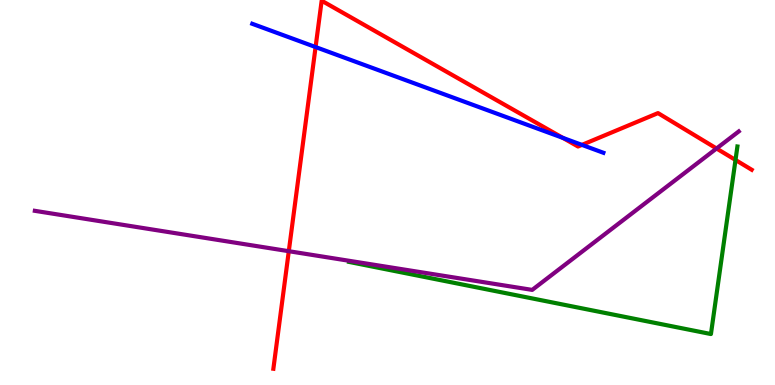[{'lines': ['blue', 'red'], 'intersections': [{'x': 4.07, 'y': 8.78}, {'x': 7.26, 'y': 6.42}, {'x': 7.51, 'y': 6.24}]}, {'lines': ['green', 'red'], 'intersections': [{'x': 9.49, 'y': 5.84}]}, {'lines': ['purple', 'red'], 'intersections': [{'x': 3.73, 'y': 3.48}, {'x': 9.25, 'y': 6.14}]}, {'lines': ['blue', 'green'], 'intersections': []}, {'lines': ['blue', 'purple'], 'intersections': []}, {'lines': ['green', 'purple'], 'intersections': []}]